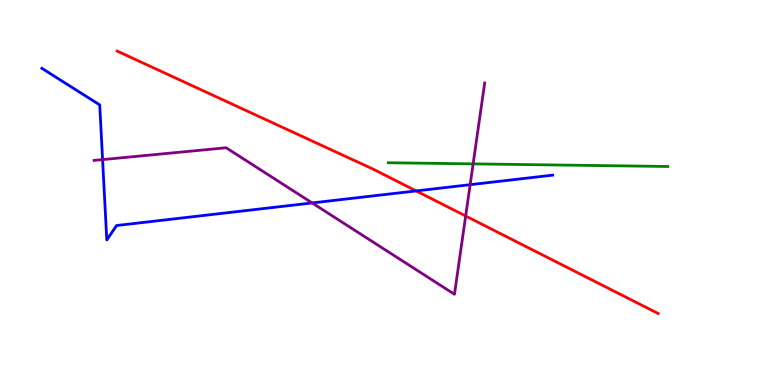[{'lines': ['blue', 'red'], 'intersections': [{'x': 5.37, 'y': 5.04}]}, {'lines': ['green', 'red'], 'intersections': []}, {'lines': ['purple', 'red'], 'intersections': [{'x': 6.01, 'y': 4.39}]}, {'lines': ['blue', 'green'], 'intersections': []}, {'lines': ['blue', 'purple'], 'intersections': [{'x': 1.32, 'y': 5.85}, {'x': 4.03, 'y': 4.73}, {'x': 6.07, 'y': 5.2}]}, {'lines': ['green', 'purple'], 'intersections': [{'x': 6.1, 'y': 5.74}]}]